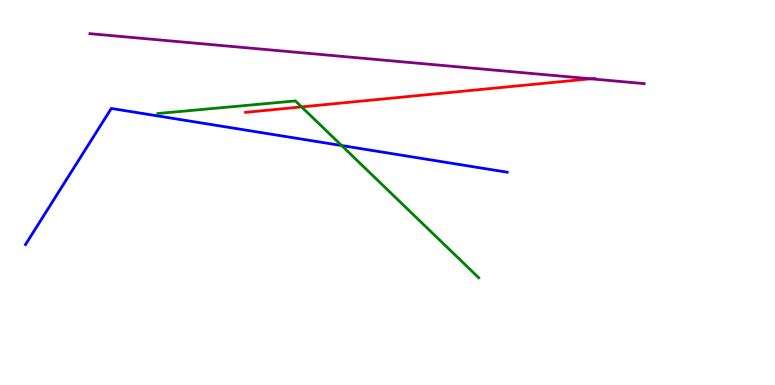[{'lines': ['blue', 'red'], 'intersections': []}, {'lines': ['green', 'red'], 'intersections': [{'x': 3.89, 'y': 7.22}]}, {'lines': ['purple', 'red'], 'intersections': [{'x': 7.62, 'y': 7.95}]}, {'lines': ['blue', 'green'], 'intersections': [{'x': 4.41, 'y': 6.22}]}, {'lines': ['blue', 'purple'], 'intersections': []}, {'lines': ['green', 'purple'], 'intersections': []}]